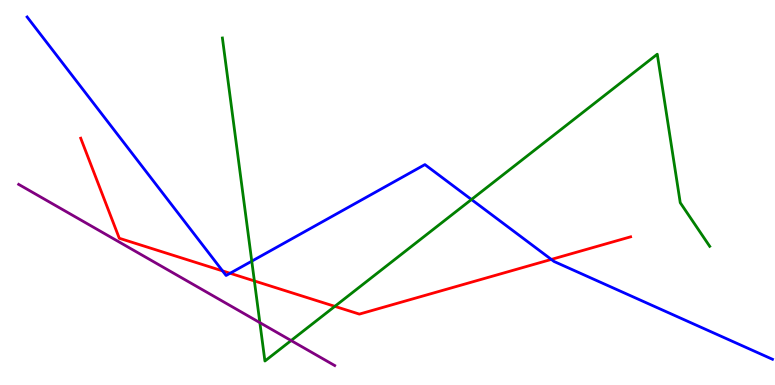[{'lines': ['blue', 'red'], 'intersections': [{'x': 2.87, 'y': 2.96}, {'x': 2.97, 'y': 2.9}, {'x': 7.11, 'y': 3.26}]}, {'lines': ['green', 'red'], 'intersections': [{'x': 3.28, 'y': 2.7}, {'x': 4.32, 'y': 2.04}]}, {'lines': ['purple', 'red'], 'intersections': []}, {'lines': ['blue', 'green'], 'intersections': [{'x': 3.25, 'y': 3.22}, {'x': 6.08, 'y': 4.82}]}, {'lines': ['blue', 'purple'], 'intersections': []}, {'lines': ['green', 'purple'], 'intersections': [{'x': 3.35, 'y': 1.62}, {'x': 3.76, 'y': 1.15}]}]